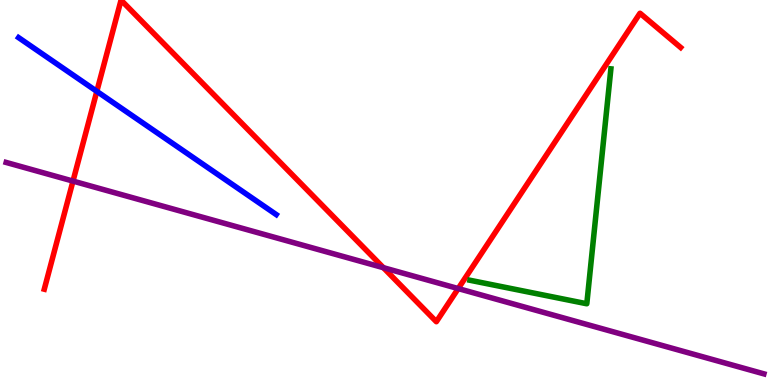[{'lines': ['blue', 'red'], 'intersections': [{'x': 1.25, 'y': 7.63}]}, {'lines': ['green', 'red'], 'intersections': []}, {'lines': ['purple', 'red'], 'intersections': [{'x': 0.942, 'y': 5.3}, {'x': 4.95, 'y': 3.05}, {'x': 5.91, 'y': 2.5}]}, {'lines': ['blue', 'green'], 'intersections': []}, {'lines': ['blue', 'purple'], 'intersections': []}, {'lines': ['green', 'purple'], 'intersections': []}]